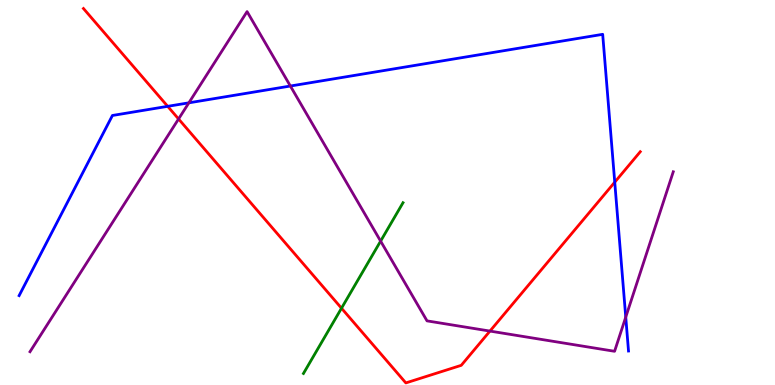[{'lines': ['blue', 'red'], 'intersections': [{'x': 2.16, 'y': 7.24}, {'x': 7.93, 'y': 5.27}]}, {'lines': ['green', 'red'], 'intersections': [{'x': 4.41, 'y': 1.99}]}, {'lines': ['purple', 'red'], 'intersections': [{'x': 2.3, 'y': 6.91}, {'x': 6.32, 'y': 1.4}]}, {'lines': ['blue', 'green'], 'intersections': []}, {'lines': ['blue', 'purple'], 'intersections': [{'x': 2.44, 'y': 7.33}, {'x': 3.75, 'y': 7.77}, {'x': 8.07, 'y': 1.76}]}, {'lines': ['green', 'purple'], 'intersections': [{'x': 4.91, 'y': 3.74}]}]